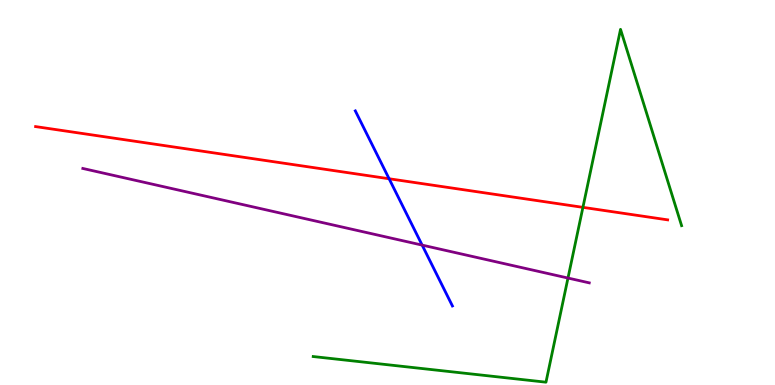[{'lines': ['blue', 'red'], 'intersections': [{'x': 5.02, 'y': 5.36}]}, {'lines': ['green', 'red'], 'intersections': [{'x': 7.52, 'y': 4.61}]}, {'lines': ['purple', 'red'], 'intersections': []}, {'lines': ['blue', 'green'], 'intersections': []}, {'lines': ['blue', 'purple'], 'intersections': [{'x': 5.45, 'y': 3.63}]}, {'lines': ['green', 'purple'], 'intersections': [{'x': 7.33, 'y': 2.78}]}]